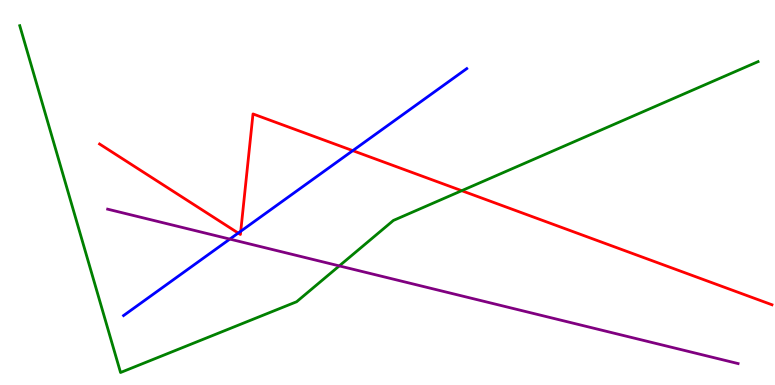[{'lines': ['blue', 'red'], 'intersections': [{'x': 3.07, 'y': 3.95}, {'x': 3.11, 'y': 3.99}, {'x': 4.55, 'y': 6.09}]}, {'lines': ['green', 'red'], 'intersections': [{'x': 5.96, 'y': 5.05}]}, {'lines': ['purple', 'red'], 'intersections': []}, {'lines': ['blue', 'green'], 'intersections': []}, {'lines': ['blue', 'purple'], 'intersections': [{'x': 2.97, 'y': 3.79}]}, {'lines': ['green', 'purple'], 'intersections': [{'x': 4.38, 'y': 3.09}]}]